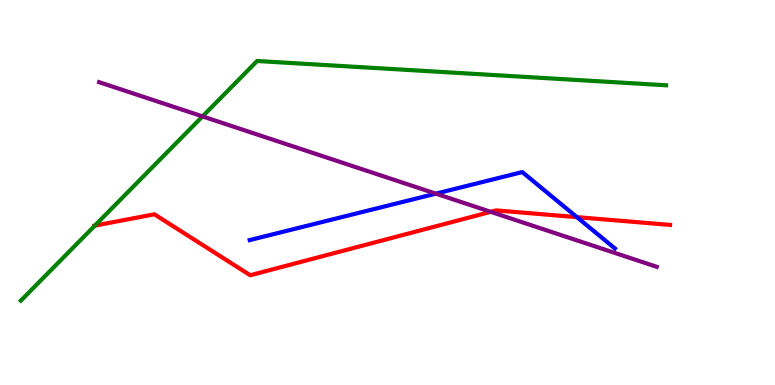[{'lines': ['blue', 'red'], 'intersections': [{'x': 7.44, 'y': 4.36}]}, {'lines': ['green', 'red'], 'intersections': [{'x': 1.22, 'y': 4.14}]}, {'lines': ['purple', 'red'], 'intersections': [{'x': 6.33, 'y': 4.5}]}, {'lines': ['blue', 'green'], 'intersections': []}, {'lines': ['blue', 'purple'], 'intersections': [{'x': 5.62, 'y': 4.97}]}, {'lines': ['green', 'purple'], 'intersections': [{'x': 2.61, 'y': 6.98}]}]